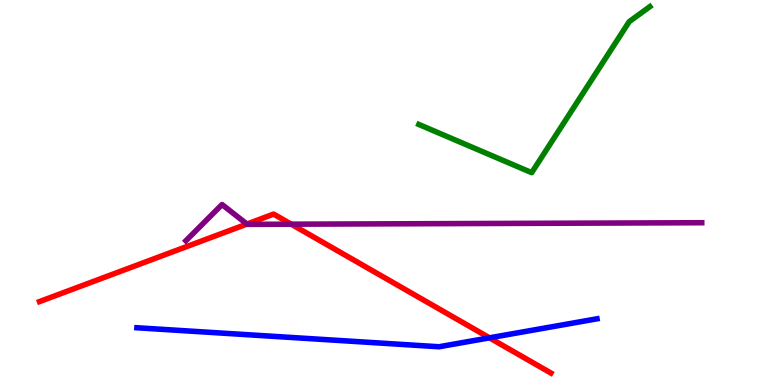[{'lines': ['blue', 'red'], 'intersections': [{'x': 6.32, 'y': 1.23}]}, {'lines': ['green', 'red'], 'intersections': []}, {'lines': ['purple', 'red'], 'intersections': [{'x': 3.19, 'y': 4.18}, {'x': 3.76, 'y': 4.18}]}, {'lines': ['blue', 'green'], 'intersections': []}, {'lines': ['blue', 'purple'], 'intersections': []}, {'lines': ['green', 'purple'], 'intersections': []}]